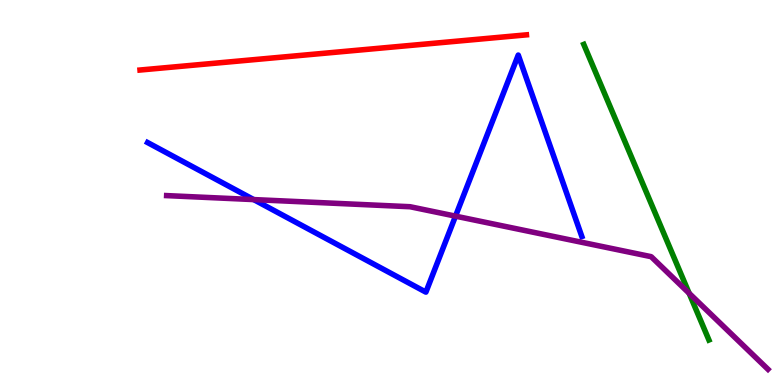[{'lines': ['blue', 'red'], 'intersections': []}, {'lines': ['green', 'red'], 'intersections': []}, {'lines': ['purple', 'red'], 'intersections': []}, {'lines': ['blue', 'green'], 'intersections': []}, {'lines': ['blue', 'purple'], 'intersections': [{'x': 3.27, 'y': 4.82}, {'x': 5.88, 'y': 4.39}]}, {'lines': ['green', 'purple'], 'intersections': [{'x': 8.89, 'y': 2.38}]}]